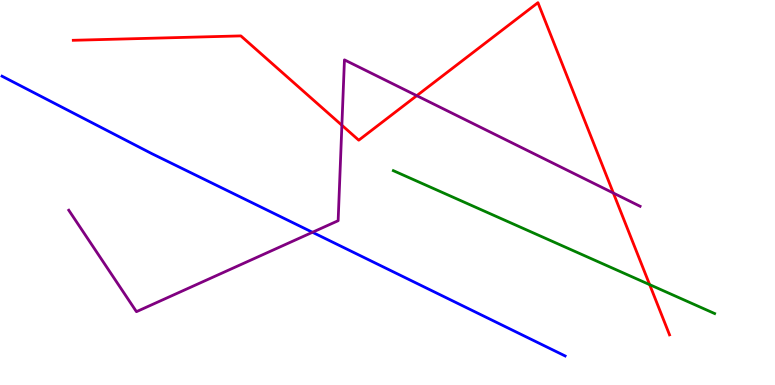[{'lines': ['blue', 'red'], 'intersections': []}, {'lines': ['green', 'red'], 'intersections': [{'x': 8.38, 'y': 2.61}]}, {'lines': ['purple', 'red'], 'intersections': [{'x': 4.41, 'y': 6.75}, {'x': 5.38, 'y': 7.51}, {'x': 7.91, 'y': 4.99}]}, {'lines': ['blue', 'green'], 'intersections': []}, {'lines': ['blue', 'purple'], 'intersections': [{'x': 4.03, 'y': 3.97}]}, {'lines': ['green', 'purple'], 'intersections': []}]